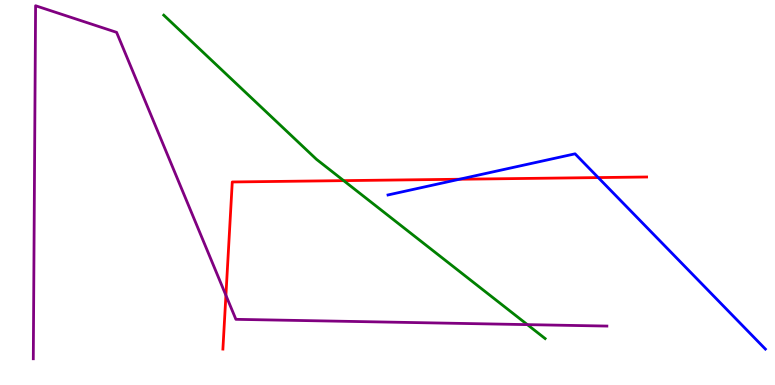[{'lines': ['blue', 'red'], 'intersections': [{'x': 5.93, 'y': 5.34}, {'x': 7.72, 'y': 5.39}]}, {'lines': ['green', 'red'], 'intersections': [{'x': 4.43, 'y': 5.31}]}, {'lines': ['purple', 'red'], 'intersections': [{'x': 2.92, 'y': 2.33}]}, {'lines': ['blue', 'green'], 'intersections': []}, {'lines': ['blue', 'purple'], 'intersections': []}, {'lines': ['green', 'purple'], 'intersections': [{'x': 6.8, 'y': 1.57}]}]